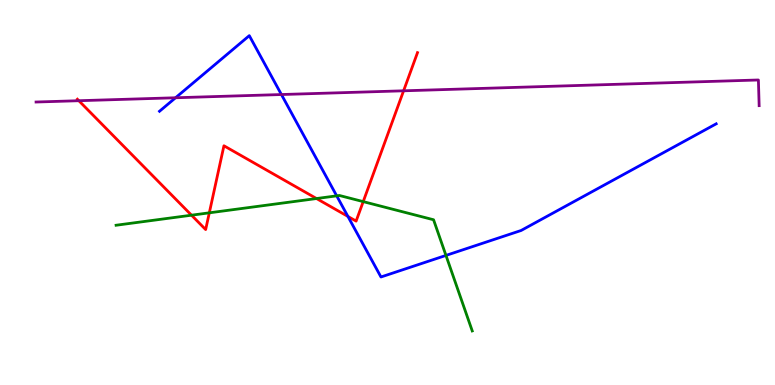[{'lines': ['blue', 'red'], 'intersections': [{'x': 4.49, 'y': 4.38}]}, {'lines': ['green', 'red'], 'intersections': [{'x': 2.47, 'y': 4.41}, {'x': 2.7, 'y': 4.47}, {'x': 4.08, 'y': 4.84}, {'x': 4.69, 'y': 4.76}]}, {'lines': ['purple', 'red'], 'intersections': [{'x': 1.02, 'y': 7.38}, {'x': 5.21, 'y': 7.64}]}, {'lines': ['blue', 'green'], 'intersections': [{'x': 4.34, 'y': 4.91}, {'x': 5.75, 'y': 3.37}]}, {'lines': ['blue', 'purple'], 'intersections': [{'x': 2.27, 'y': 7.46}, {'x': 3.63, 'y': 7.54}]}, {'lines': ['green', 'purple'], 'intersections': []}]